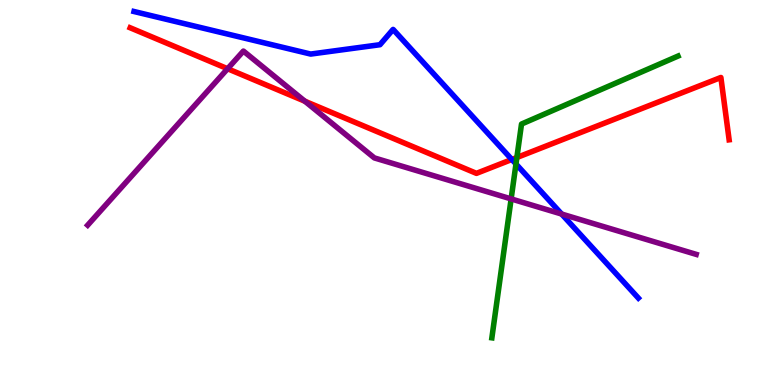[{'lines': ['blue', 'red'], 'intersections': [{'x': 6.6, 'y': 5.86}]}, {'lines': ['green', 'red'], 'intersections': [{'x': 6.67, 'y': 5.91}]}, {'lines': ['purple', 'red'], 'intersections': [{'x': 2.94, 'y': 8.21}, {'x': 3.93, 'y': 7.37}]}, {'lines': ['blue', 'green'], 'intersections': [{'x': 6.66, 'y': 5.74}]}, {'lines': ['blue', 'purple'], 'intersections': [{'x': 7.25, 'y': 4.44}]}, {'lines': ['green', 'purple'], 'intersections': [{'x': 6.6, 'y': 4.83}]}]